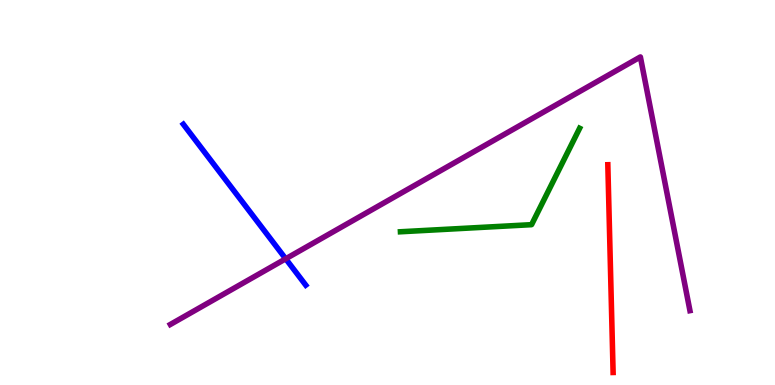[{'lines': ['blue', 'red'], 'intersections': []}, {'lines': ['green', 'red'], 'intersections': []}, {'lines': ['purple', 'red'], 'intersections': []}, {'lines': ['blue', 'green'], 'intersections': []}, {'lines': ['blue', 'purple'], 'intersections': [{'x': 3.69, 'y': 3.28}]}, {'lines': ['green', 'purple'], 'intersections': []}]